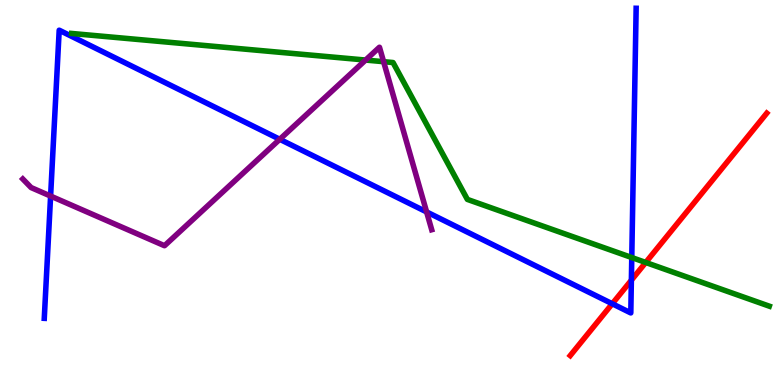[{'lines': ['blue', 'red'], 'intersections': [{'x': 7.9, 'y': 2.11}, {'x': 8.15, 'y': 2.72}]}, {'lines': ['green', 'red'], 'intersections': [{'x': 8.33, 'y': 3.18}]}, {'lines': ['purple', 'red'], 'intersections': []}, {'lines': ['blue', 'green'], 'intersections': [{'x': 8.15, 'y': 3.31}]}, {'lines': ['blue', 'purple'], 'intersections': [{'x': 0.653, 'y': 4.91}, {'x': 3.61, 'y': 6.38}, {'x': 5.5, 'y': 4.5}]}, {'lines': ['green', 'purple'], 'intersections': [{'x': 4.72, 'y': 8.44}, {'x': 4.95, 'y': 8.4}]}]